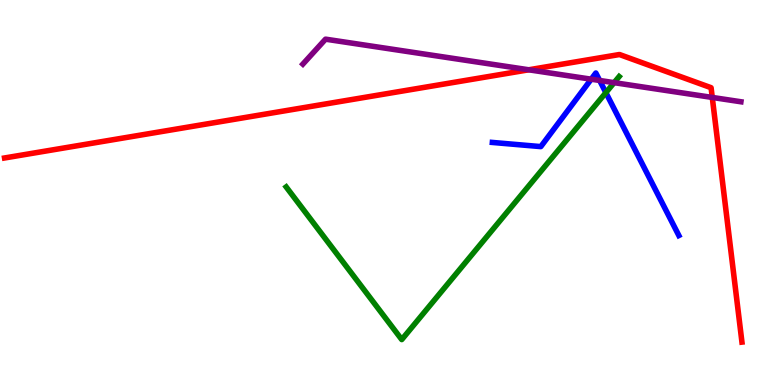[{'lines': ['blue', 'red'], 'intersections': []}, {'lines': ['green', 'red'], 'intersections': []}, {'lines': ['purple', 'red'], 'intersections': [{'x': 6.82, 'y': 8.19}, {'x': 9.19, 'y': 7.47}]}, {'lines': ['blue', 'green'], 'intersections': [{'x': 7.82, 'y': 7.59}]}, {'lines': ['blue', 'purple'], 'intersections': [{'x': 7.63, 'y': 7.94}, {'x': 7.74, 'y': 7.91}]}, {'lines': ['green', 'purple'], 'intersections': [{'x': 7.92, 'y': 7.85}]}]